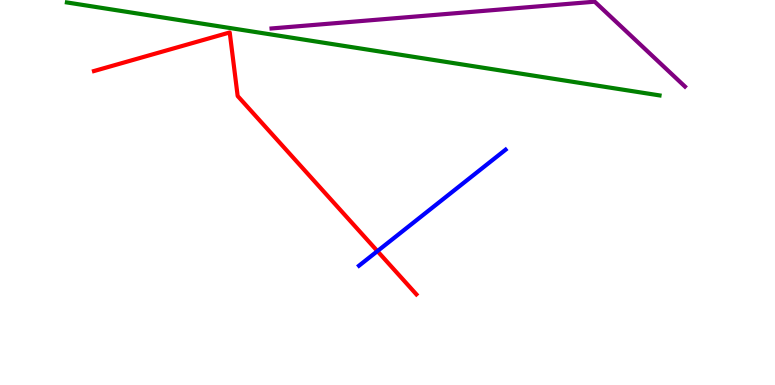[{'lines': ['blue', 'red'], 'intersections': [{'x': 4.87, 'y': 3.48}]}, {'lines': ['green', 'red'], 'intersections': []}, {'lines': ['purple', 'red'], 'intersections': []}, {'lines': ['blue', 'green'], 'intersections': []}, {'lines': ['blue', 'purple'], 'intersections': []}, {'lines': ['green', 'purple'], 'intersections': []}]